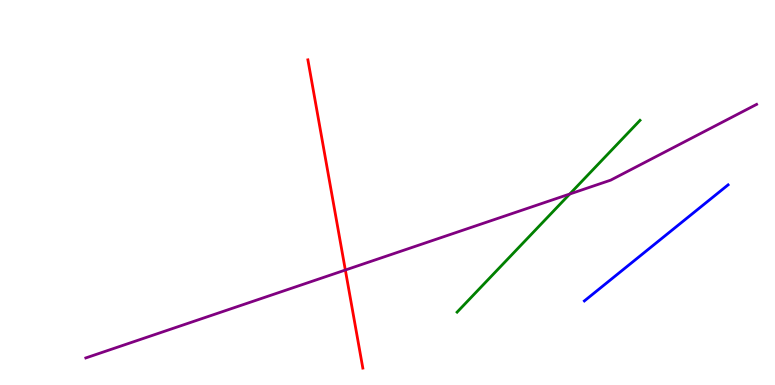[{'lines': ['blue', 'red'], 'intersections': []}, {'lines': ['green', 'red'], 'intersections': []}, {'lines': ['purple', 'red'], 'intersections': [{'x': 4.46, 'y': 2.99}]}, {'lines': ['blue', 'green'], 'intersections': []}, {'lines': ['blue', 'purple'], 'intersections': []}, {'lines': ['green', 'purple'], 'intersections': [{'x': 7.35, 'y': 4.96}]}]